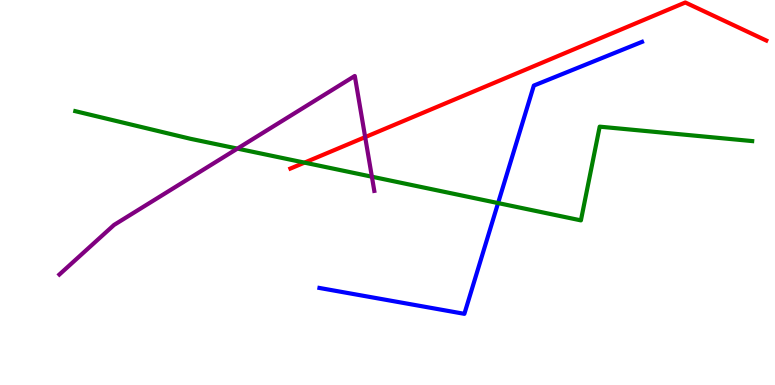[{'lines': ['blue', 'red'], 'intersections': []}, {'lines': ['green', 'red'], 'intersections': [{'x': 3.93, 'y': 5.78}]}, {'lines': ['purple', 'red'], 'intersections': [{'x': 4.71, 'y': 6.44}]}, {'lines': ['blue', 'green'], 'intersections': [{'x': 6.43, 'y': 4.73}]}, {'lines': ['blue', 'purple'], 'intersections': []}, {'lines': ['green', 'purple'], 'intersections': [{'x': 3.06, 'y': 6.14}, {'x': 4.8, 'y': 5.41}]}]